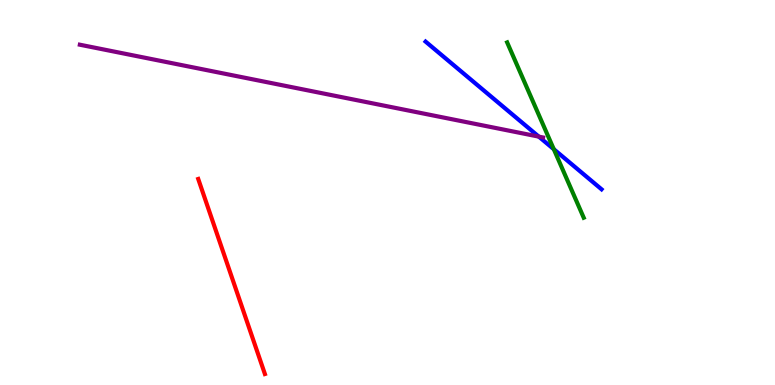[{'lines': ['blue', 'red'], 'intersections': []}, {'lines': ['green', 'red'], 'intersections': []}, {'lines': ['purple', 'red'], 'intersections': []}, {'lines': ['blue', 'green'], 'intersections': [{'x': 7.15, 'y': 6.12}]}, {'lines': ['blue', 'purple'], 'intersections': [{'x': 6.95, 'y': 6.45}]}, {'lines': ['green', 'purple'], 'intersections': []}]